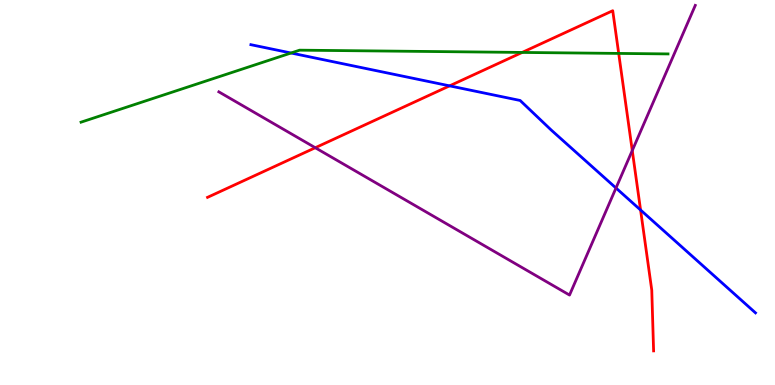[{'lines': ['blue', 'red'], 'intersections': [{'x': 5.8, 'y': 7.77}, {'x': 8.27, 'y': 4.55}]}, {'lines': ['green', 'red'], 'intersections': [{'x': 6.74, 'y': 8.64}, {'x': 7.98, 'y': 8.61}]}, {'lines': ['purple', 'red'], 'intersections': [{'x': 4.07, 'y': 6.16}, {'x': 8.16, 'y': 6.09}]}, {'lines': ['blue', 'green'], 'intersections': [{'x': 3.76, 'y': 8.62}]}, {'lines': ['blue', 'purple'], 'intersections': [{'x': 7.95, 'y': 5.12}]}, {'lines': ['green', 'purple'], 'intersections': []}]